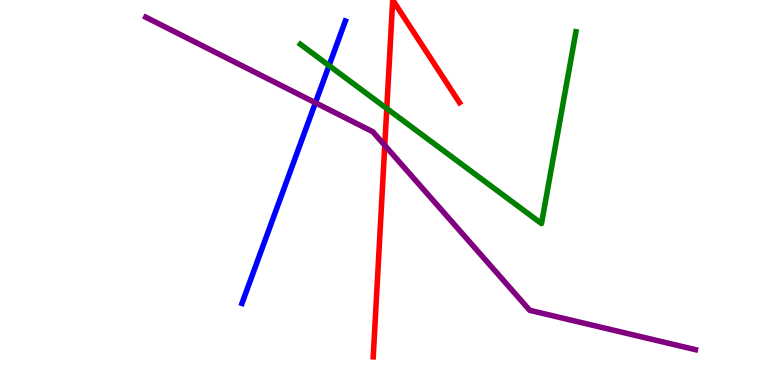[{'lines': ['blue', 'red'], 'intersections': []}, {'lines': ['green', 'red'], 'intersections': [{'x': 4.99, 'y': 7.18}]}, {'lines': ['purple', 'red'], 'intersections': [{'x': 4.96, 'y': 6.22}]}, {'lines': ['blue', 'green'], 'intersections': [{'x': 4.25, 'y': 8.3}]}, {'lines': ['blue', 'purple'], 'intersections': [{'x': 4.07, 'y': 7.33}]}, {'lines': ['green', 'purple'], 'intersections': []}]